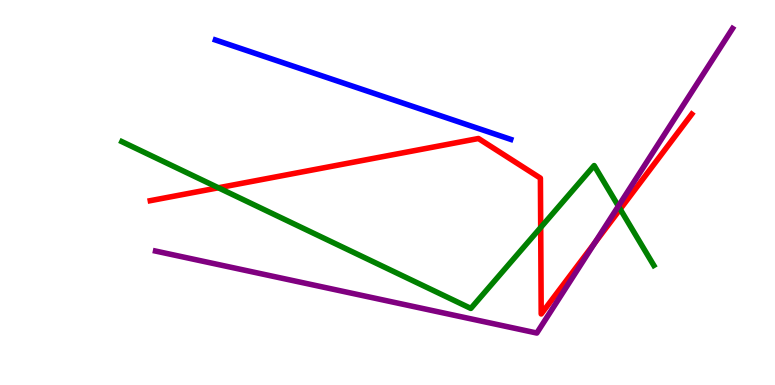[{'lines': ['blue', 'red'], 'intersections': []}, {'lines': ['green', 'red'], 'intersections': [{'x': 2.82, 'y': 5.12}, {'x': 6.98, 'y': 4.09}, {'x': 8.0, 'y': 4.57}]}, {'lines': ['purple', 'red'], 'intersections': [{'x': 7.67, 'y': 3.69}]}, {'lines': ['blue', 'green'], 'intersections': []}, {'lines': ['blue', 'purple'], 'intersections': []}, {'lines': ['green', 'purple'], 'intersections': [{'x': 7.98, 'y': 4.65}]}]